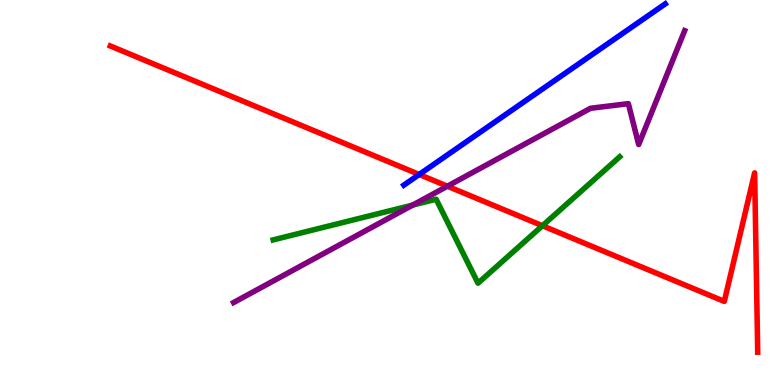[{'lines': ['blue', 'red'], 'intersections': [{'x': 5.41, 'y': 5.47}]}, {'lines': ['green', 'red'], 'intersections': [{'x': 7.0, 'y': 4.14}]}, {'lines': ['purple', 'red'], 'intersections': [{'x': 5.77, 'y': 5.16}]}, {'lines': ['blue', 'green'], 'intersections': []}, {'lines': ['blue', 'purple'], 'intersections': []}, {'lines': ['green', 'purple'], 'intersections': [{'x': 5.32, 'y': 4.67}]}]